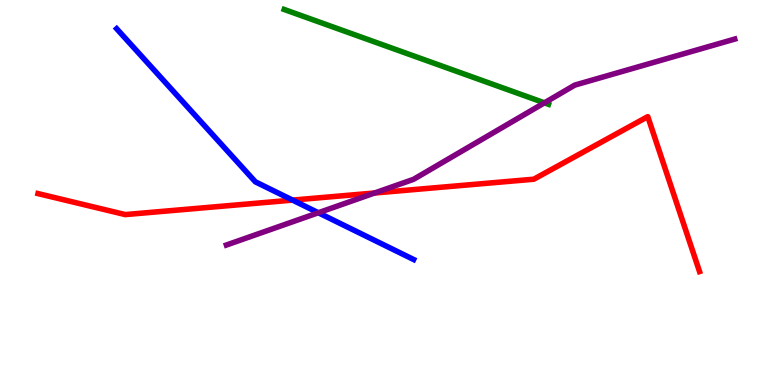[{'lines': ['blue', 'red'], 'intersections': [{'x': 3.78, 'y': 4.8}]}, {'lines': ['green', 'red'], 'intersections': []}, {'lines': ['purple', 'red'], 'intersections': [{'x': 4.83, 'y': 4.99}]}, {'lines': ['blue', 'green'], 'intersections': []}, {'lines': ['blue', 'purple'], 'intersections': [{'x': 4.11, 'y': 4.47}]}, {'lines': ['green', 'purple'], 'intersections': [{'x': 7.02, 'y': 7.33}]}]